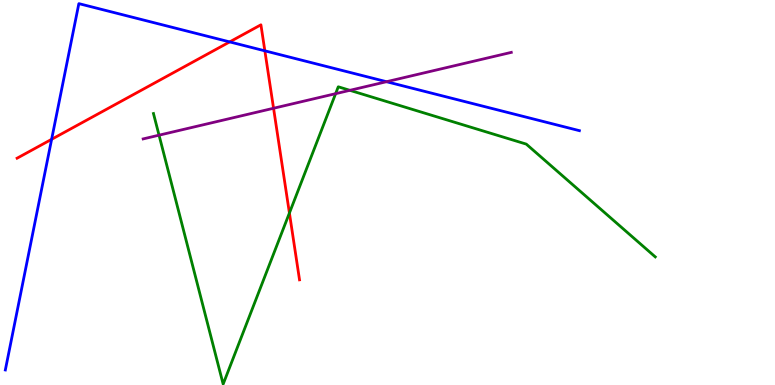[{'lines': ['blue', 'red'], 'intersections': [{'x': 0.666, 'y': 6.38}, {'x': 2.96, 'y': 8.91}, {'x': 3.42, 'y': 8.68}]}, {'lines': ['green', 'red'], 'intersections': [{'x': 3.73, 'y': 4.47}]}, {'lines': ['purple', 'red'], 'intersections': [{'x': 3.53, 'y': 7.19}]}, {'lines': ['blue', 'green'], 'intersections': []}, {'lines': ['blue', 'purple'], 'intersections': [{'x': 4.99, 'y': 7.88}]}, {'lines': ['green', 'purple'], 'intersections': [{'x': 2.05, 'y': 6.49}, {'x': 4.33, 'y': 7.57}, {'x': 4.51, 'y': 7.65}]}]